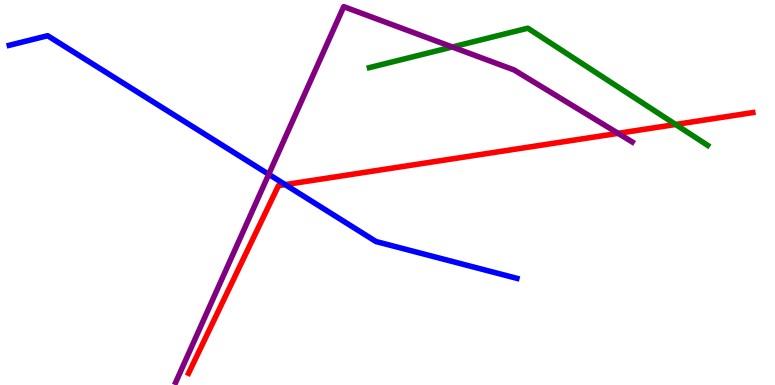[{'lines': ['blue', 'red'], 'intersections': [{'x': 3.68, 'y': 5.2}]}, {'lines': ['green', 'red'], 'intersections': [{'x': 8.72, 'y': 6.77}]}, {'lines': ['purple', 'red'], 'intersections': [{'x': 7.98, 'y': 6.54}]}, {'lines': ['blue', 'green'], 'intersections': []}, {'lines': ['blue', 'purple'], 'intersections': [{'x': 3.47, 'y': 5.47}]}, {'lines': ['green', 'purple'], 'intersections': [{'x': 5.84, 'y': 8.78}]}]